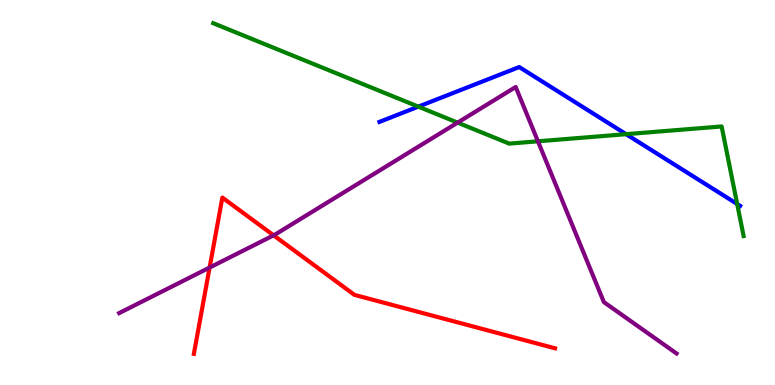[{'lines': ['blue', 'red'], 'intersections': []}, {'lines': ['green', 'red'], 'intersections': []}, {'lines': ['purple', 'red'], 'intersections': [{'x': 2.7, 'y': 3.05}, {'x': 3.53, 'y': 3.89}]}, {'lines': ['blue', 'green'], 'intersections': [{'x': 5.4, 'y': 7.23}, {'x': 8.08, 'y': 6.51}, {'x': 9.51, 'y': 4.7}]}, {'lines': ['blue', 'purple'], 'intersections': []}, {'lines': ['green', 'purple'], 'intersections': [{'x': 5.9, 'y': 6.81}, {'x': 6.94, 'y': 6.33}]}]